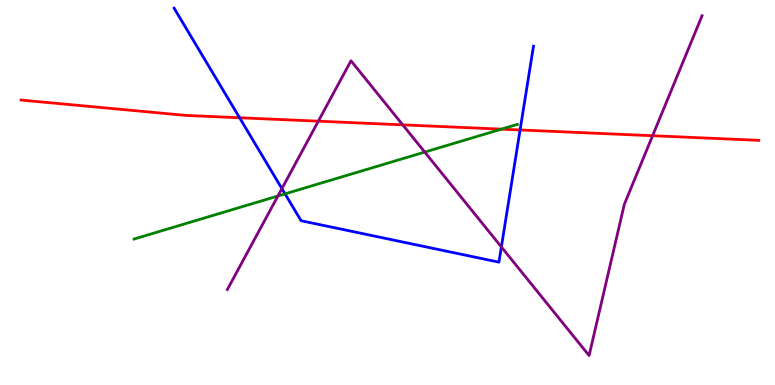[{'lines': ['blue', 'red'], 'intersections': [{'x': 3.09, 'y': 6.94}, {'x': 6.71, 'y': 6.62}]}, {'lines': ['green', 'red'], 'intersections': [{'x': 6.47, 'y': 6.65}]}, {'lines': ['purple', 'red'], 'intersections': [{'x': 4.11, 'y': 6.85}, {'x': 5.2, 'y': 6.76}, {'x': 8.42, 'y': 6.47}]}, {'lines': ['blue', 'green'], 'intersections': [{'x': 3.68, 'y': 4.96}]}, {'lines': ['blue', 'purple'], 'intersections': [{'x': 3.64, 'y': 5.1}, {'x': 6.47, 'y': 3.59}]}, {'lines': ['green', 'purple'], 'intersections': [{'x': 3.59, 'y': 4.91}, {'x': 5.48, 'y': 6.05}]}]